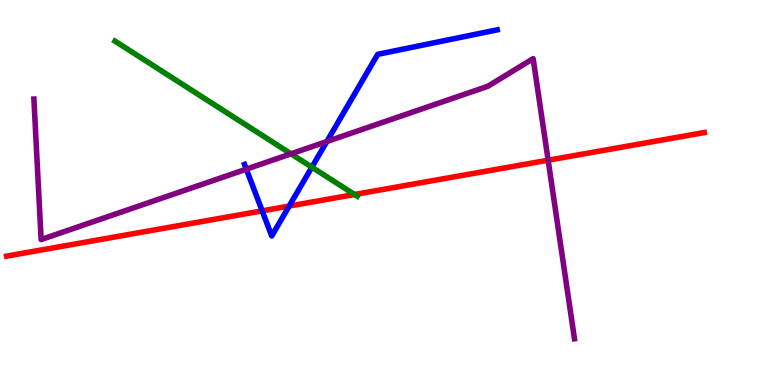[{'lines': ['blue', 'red'], 'intersections': [{'x': 3.38, 'y': 4.52}, {'x': 3.73, 'y': 4.65}]}, {'lines': ['green', 'red'], 'intersections': [{'x': 4.57, 'y': 4.95}]}, {'lines': ['purple', 'red'], 'intersections': [{'x': 7.07, 'y': 5.84}]}, {'lines': ['blue', 'green'], 'intersections': [{'x': 4.02, 'y': 5.66}]}, {'lines': ['blue', 'purple'], 'intersections': [{'x': 3.18, 'y': 5.61}, {'x': 4.22, 'y': 6.32}]}, {'lines': ['green', 'purple'], 'intersections': [{'x': 3.75, 'y': 6.0}]}]